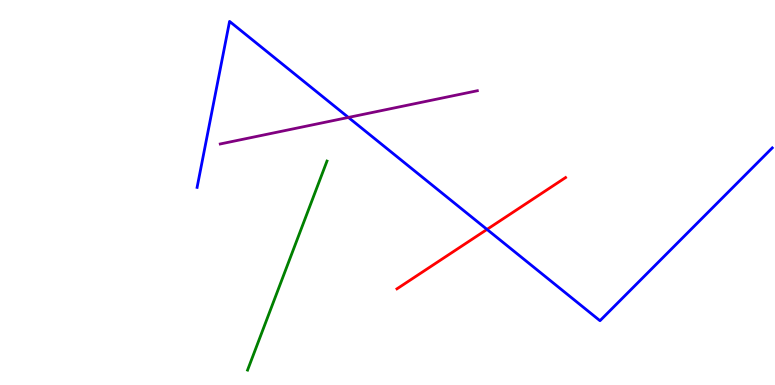[{'lines': ['blue', 'red'], 'intersections': [{'x': 6.28, 'y': 4.04}]}, {'lines': ['green', 'red'], 'intersections': []}, {'lines': ['purple', 'red'], 'intersections': []}, {'lines': ['blue', 'green'], 'intersections': []}, {'lines': ['blue', 'purple'], 'intersections': [{'x': 4.5, 'y': 6.95}]}, {'lines': ['green', 'purple'], 'intersections': []}]